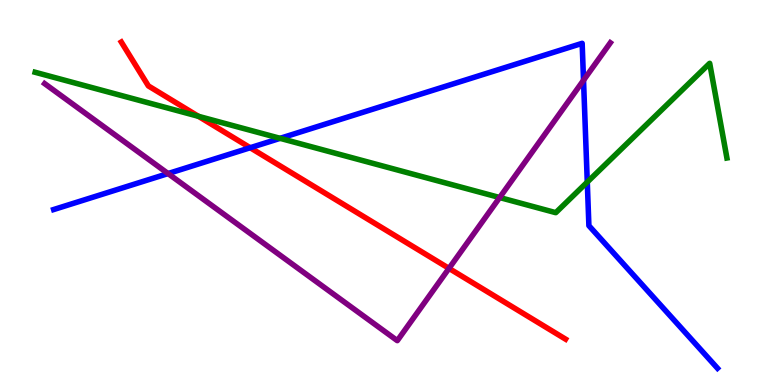[{'lines': ['blue', 'red'], 'intersections': [{'x': 3.23, 'y': 6.16}]}, {'lines': ['green', 'red'], 'intersections': [{'x': 2.56, 'y': 6.98}]}, {'lines': ['purple', 'red'], 'intersections': [{'x': 5.79, 'y': 3.03}]}, {'lines': ['blue', 'green'], 'intersections': [{'x': 3.61, 'y': 6.41}, {'x': 7.58, 'y': 5.27}]}, {'lines': ['blue', 'purple'], 'intersections': [{'x': 2.17, 'y': 5.49}, {'x': 7.53, 'y': 7.92}]}, {'lines': ['green', 'purple'], 'intersections': [{'x': 6.45, 'y': 4.87}]}]